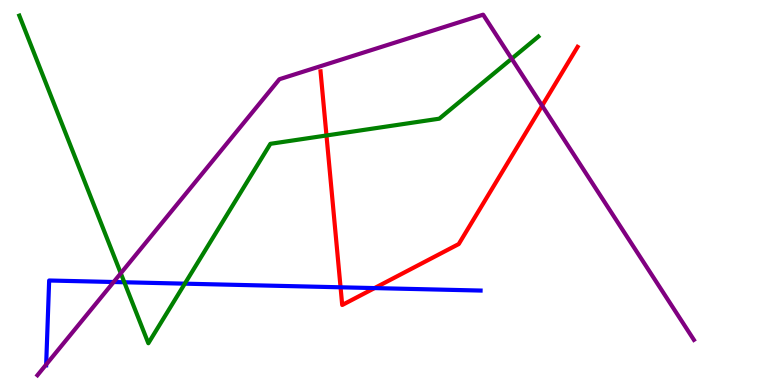[{'lines': ['blue', 'red'], 'intersections': [{'x': 4.39, 'y': 2.54}, {'x': 4.83, 'y': 2.52}]}, {'lines': ['green', 'red'], 'intersections': [{'x': 4.21, 'y': 6.48}]}, {'lines': ['purple', 'red'], 'intersections': [{'x': 7.0, 'y': 7.25}]}, {'lines': ['blue', 'green'], 'intersections': [{'x': 1.6, 'y': 2.67}, {'x': 2.38, 'y': 2.63}]}, {'lines': ['blue', 'purple'], 'intersections': [{'x': 0.596, 'y': 0.531}, {'x': 1.47, 'y': 2.68}]}, {'lines': ['green', 'purple'], 'intersections': [{'x': 1.56, 'y': 2.9}, {'x': 6.6, 'y': 8.48}]}]